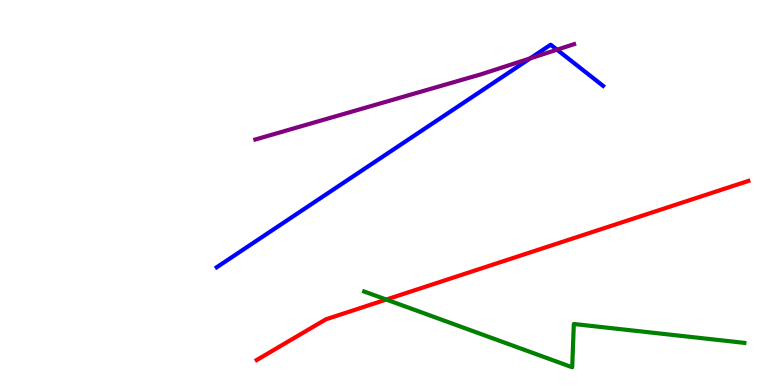[{'lines': ['blue', 'red'], 'intersections': []}, {'lines': ['green', 'red'], 'intersections': [{'x': 4.98, 'y': 2.22}]}, {'lines': ['purple', 'red'], 'intersections': []}, {'lines': ['blue', 'green'], 'intersections': []}, {'lines': ['blue', 'purple'], 'intersections': [{'x': 6.84, 'y': 8.48}, {'x': 7.19, 'y': 8.71}]}, {'lines': ['green', 'purple'], 'intersections': []}]